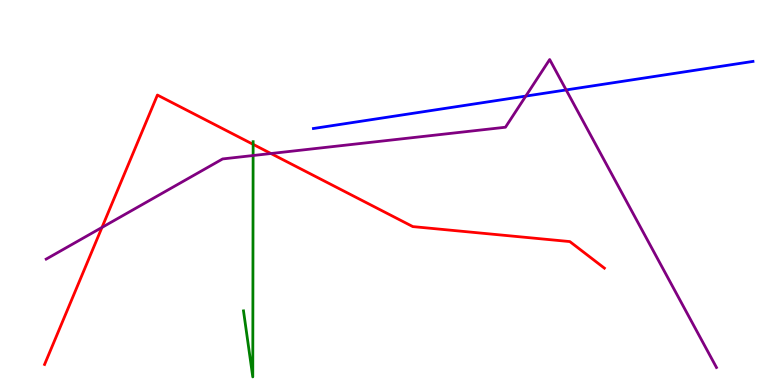[{'lines': ['blue', 'red'], 'intersections': []}, {'lines': ['green', 'red'], 'intersections': [{'x': 3.27, 'y': 6.25}]}, {'lines': ['purple', 'red'], 'intersections': [{'x': 1.32, 'y': 4.09}, {'x': 3.5, 'y': 6.01}]}, {'lines': ['blue', 'green'], 'intersections': []}, {'lines': ['blue', 'purple'], 'intersections': [{'x': 6.78, 'y': 7.5}, {'x': 7.31, 'y': 7.66}]}, {'lines': ['green', 'purple'], 'intersections': [{'x': 3.27, 'y': 5.96}]}]